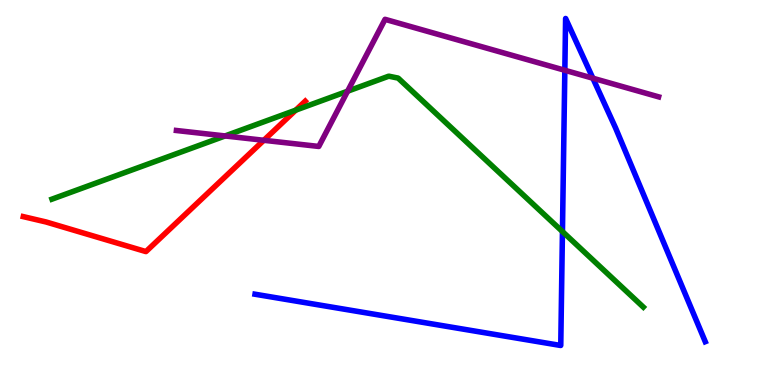[{'lines': ['blue', 'red'], 'intersections': []}, {'lines': ['green', 'red'], 'intersections': [{'x': 3.82, 'y': 7.14}]}, {'lines': ['purple', 'red'], 'intersections': [{'x': 3.4, 'y': 6.36}]}, {'lines': ['blue', 'green'], 'intersections': [{'x': 7.26, 'y': 3.99}]}, {'lines': ['blue', 'purple'], 'intersections': [{'x': 7.29, 'y': 8.17}, {'x': 7.65, 'y': 7.97}]}, {'lines': ['green', 'purple'], 'intersections': [{'x': 2.9, 'y': 6.47}, {'x': 4.48, 'y': 7.63}]}]